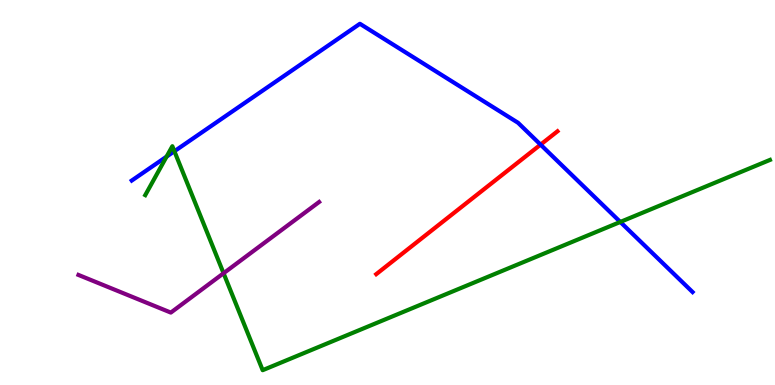[{'lines': ['blue', 'red'], 'intersections': [{'x': 6.98, 'y': 6.24}]}, {'lines': ['green', 'red'], 'intersections': []}, {'lines': ['purple', 'red'], 'intersections': []}, {'lines': ['blue', 'green'], 'intersections': [{'x': 2.15, 'y': 5.93}, {'x': 2.25, 'y': 6.07}, {'x': 8.0, 'y': 4.23}]}, {'lines': ['blue', 'purple'], 'intersections': []}, {'lines': ['green', 'purple'], 'intersections': [{'x': 2.88, 'y': 2.9}]}]